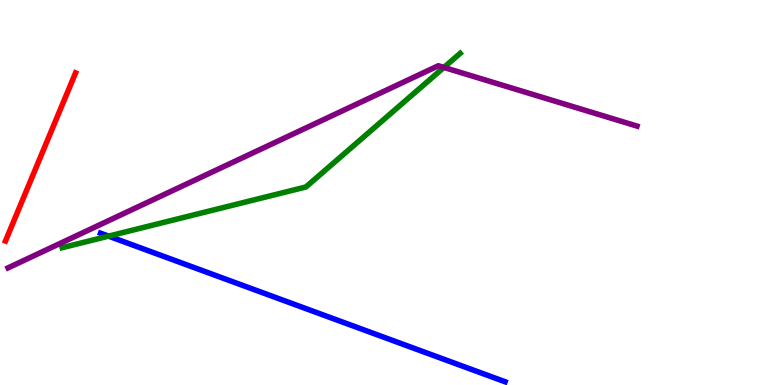[{'lines': ['blue', 'red'], 'intersections': []}, {'lines': ['green', 'red'], 'intersections': []}, {'lines': ['purple', 'red'], 'intersections': []}, {'lines': ['blue', 'green'], 'intersections': [{'x': 1.4, 'y': 3.87}]}, {'lines': ['blue', 'purple'], 'intersections': []}, {'lines': ['green', 'purple'], 'intersections': [{'x': 5.73, 'y': 8.25}]}]